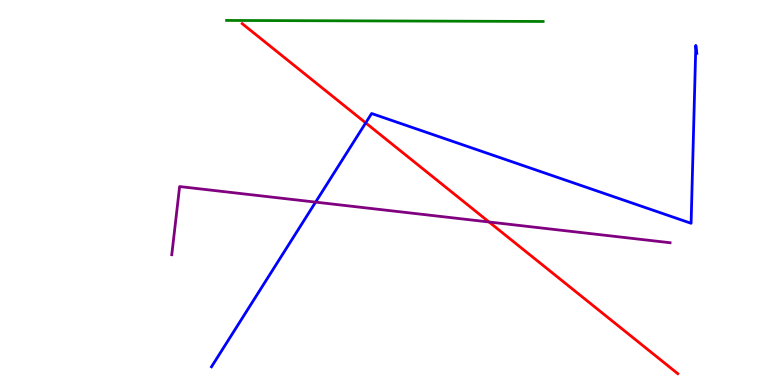[{'lines': ['blue', 'red'], 'intersections': [{'x': 4.72, 'y': 6.81}]}, {'lines': ['green', 'red'], 'intersections': []}, {'lines': ['purple', 'red'], 'intersections': [{'x': 6.31, 'y': 4.23}]}, {'lines': ['blue', 'green'], 'intersections': []}, {'lines': ['blue', 'purple'], 'intersections': [{'x': 4.07, 'y': 4.75}]}, {'lines': ['green', 'purple'], 'intersections': []}]